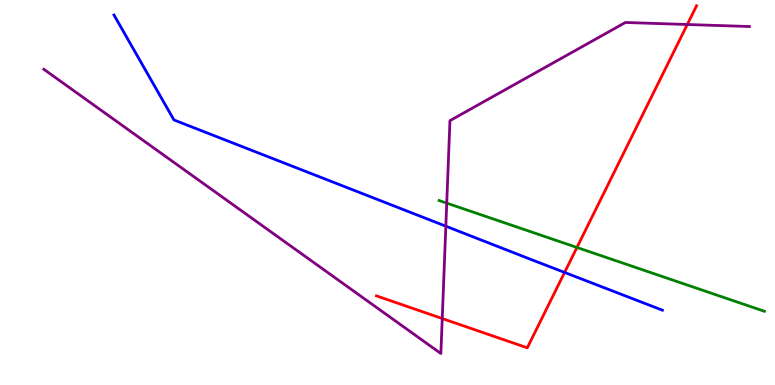[{'lines': ['blue', 'red'], 'intersections': [{'x': 7.29, 'y': 2.92}]}, {'lines': ['green', 'red'], 'intersections': [{'x': 7.44, 'y': 3.57}]}, {'lines': ['purple', 'red'], 'intersections': [{'x': 5.71, 'y': 1.73}, {'x': 8.87, 'y': 9.36}]}, {'lines': ['blue', 'green'], 'intersections': []}, {'lines': ['blue', 'purple'], 'intersections': [{'x': 5.75, 'y': 4.12}]}, {'lines': ['green', 'purple'], 'intersections': [{'x': 5.76, 'y': 4.72}]}]